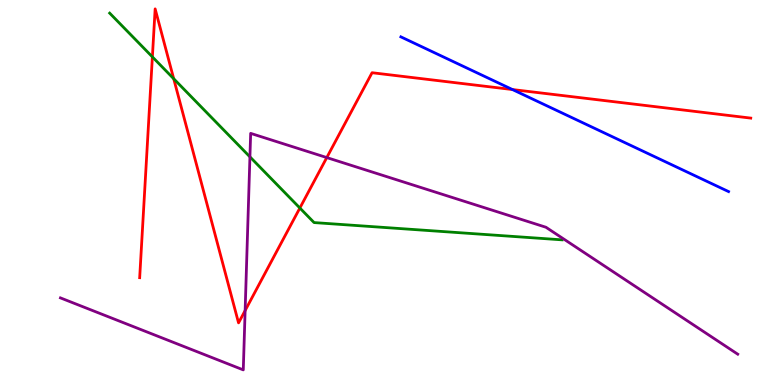[{'lines': ['blue', 'red'], 'intersections': [{'x': 6.61, 'y': 7.67}]}, {'lines': ['green', 'red'], 'intersections': [{'x': 1.97, 'y': 8.52}, {'x': 2.24, 'y': 7.95}, {'x': 3.87, 'y': 4.6}]}, {'lines': ['purple', 'red'], 'intersections': [{'x': 3.16, 'y': 1.93}, {'x': 4.22, 'y': 5.91}]}, {'lines': ['blue', 'green'], 'intersections': []}, {'lines': ['blue', 'purple'], 'intersections': []}, {'lines': ['green', 'purple'], 'intersections': [{'x': 3.22, 'y': 5.93}]}]